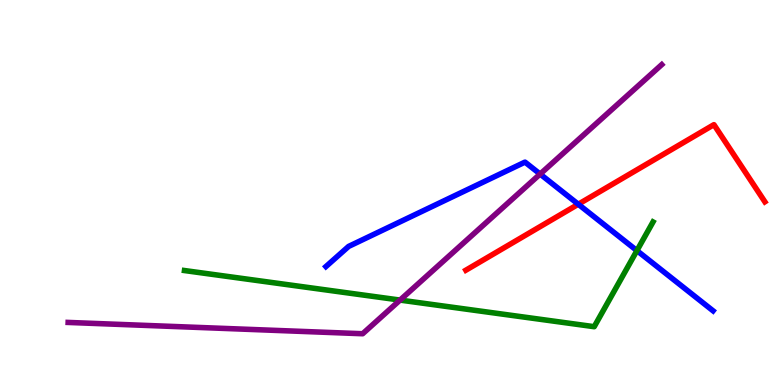[{'lines': ['blue', 'red'], 'intersections': [{'x': 7.46, 'y': 4.7}]}, {'lines': ['green', 'red'], 'intersections': []}, {'lines': ['purple', 'red'], 'intersections': []}, {'lines': ['blue', 'green'], 'intersections': [{'x': 8.22, 'y': 3.49}]}, {'lines': ['blue', 'purple'], 'intersections': [{'x': 6.97, 'y': 5.48}]}, {'lines': ['green', 'purple'], 'intersections': [{'x': 5.16, 'y': 2.21}]}]